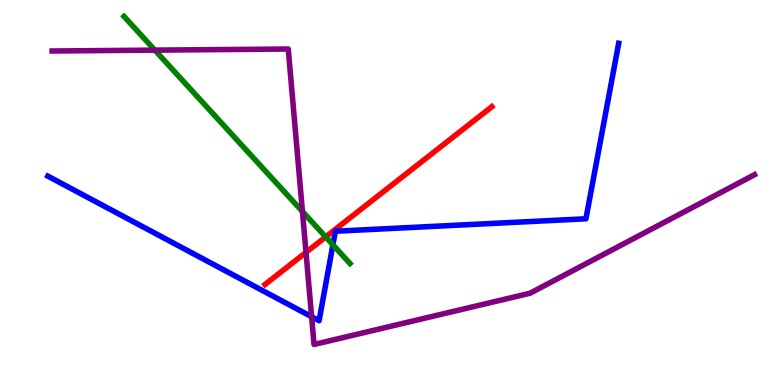[{'lines': ['blue', 'red'], 'intersections': []}, {'lines': ['green', 'red'], 'intersections': [{'x': 4.2, 'y': 3.85}]}, {'lines': ['purple', 'red'], 'intersections': [{'x': 3.95, 'y': 3.45}]}, {'lines': ['blue', 'green'], 'intersections': [{'x': 4.3, 'y': 3.64}]}, {'lines': ['blue', 'purple'], 'intersections': [{'x': 4.02, 'y': 1.77}]}, {'lines': ['green', 'purple'], 'intersections': [{'x': 2.0, 'y': 8.7}, {'x': 3.9, 'y': 4.51}]}]